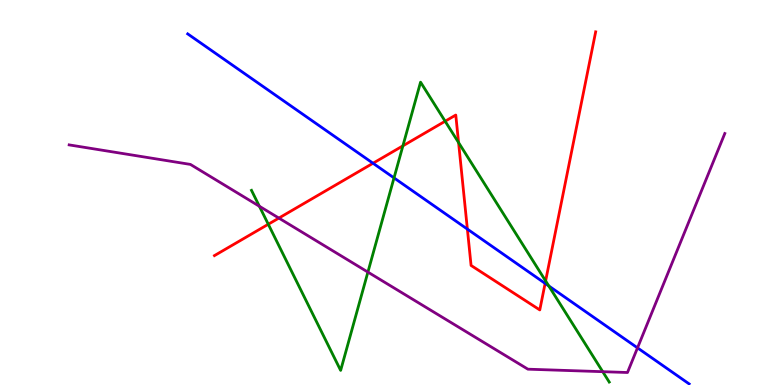[{'lines': ['blue', 'red'], 'intersections': [{'x': 4.81, 'y': 5.76}, {'x': 6.03, 'y': 4.05}, {'x': 7.03, 'y': 2.64}]}, {'lines': ['green', 'red'], 'intersections': [{'x': 3.46, 'y': 4.18}, {'x': 5.2, 'y': 6.21}, {'x': 5.74, 'y': 6.85}, {'x': 5.92, 'y': 6.3}, {'x': 7.04, 'y': 2.7}]}, {'lines': ['purple', 'red'], 'intersections': [{'x': 3.6, 'y': 4.34}]}, {'lines': ['blue', 'green'], 'intersections': [{'x': 5.08, 'y': 5.38}, {'x': 7.08, 'y': 2.57}]}, {'lines': ['blue', 'purple'], 'intersections': [{'x': 8.23, 'y': 0.965}]}, {'lines': ['green', 'purple'], 'intersections': [{'x': 3.35, 'y': 4.64}, {'x': 4.75, 'y': 2.93}, {'x': 7.78, 'y': 0.346}]}]